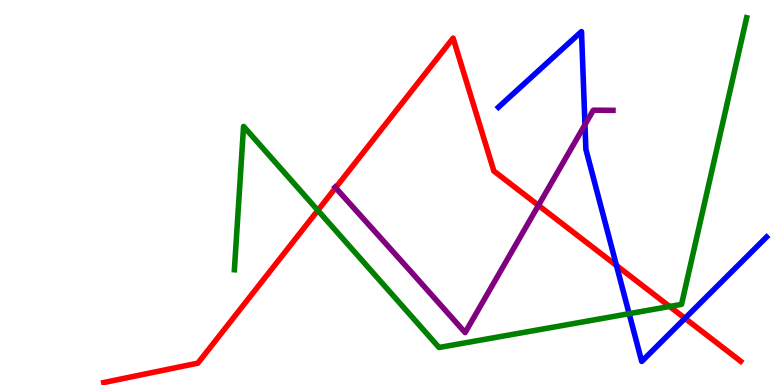[{'lines': ['blue', 'red'], 'intersections': [{'x': 7.95, 'y': 3.1}, {'x': 8.84, 'y': 1.73}]}, {'lines': ['green', 'red'], 'intersections': [{'x': 4.1, 'y': 4.54}, {'x': 8.64, 'y': 2.04}]}, {'lines': ['purple', 'red'], 'intersections': [{'x': 4.33, 'y': 5.12}, {'x': 6.95, 'y': 4.67}]}, {'lines': ['blue', 'green'], 'intersections': [{'x': 8.12, 'y': 1.85}]}, {'lines': ['blue', 'purple'], 'intersections': [{'x': 7.55, 'y': 6.76}]}, {'lines': ['green', 'purple'], 'intersections': []}]